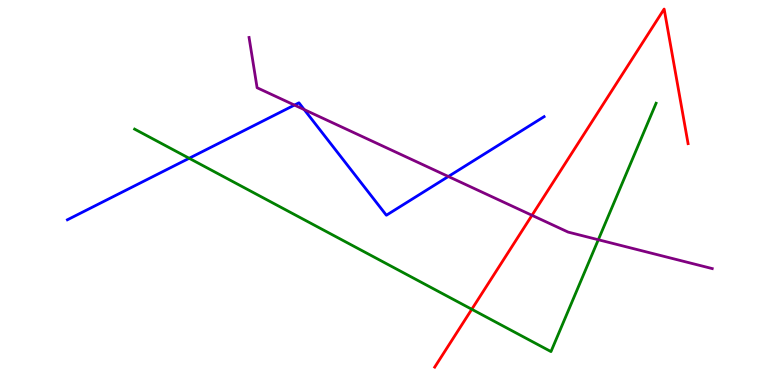[{'lines': ['blue', 'red'], 'intersections': []}, {'lines': ['green', 'red'], 'intersections': [{'x': 6.09, 'y': 1.97}]}, {'lines': ['purple', 'red'], 'intersections': [{'x': 6.86, 'y': 4.41}]}, {'lines': ['blue', 'green'], 'intersections': [{'x': 2.44, 'y': 5.89}]}, {'lines': ['blue', 'purple'], 'intersections': [{'x': 3.8, 'y': 7.27}, {'x': 3.93, 'y': 7.15}, {'x': 5.79, 'y': 5.42}]}, {'lines': ['green', 'purple'], 'intersections': [{'x': 7.72, 'y': 3.77}]}]